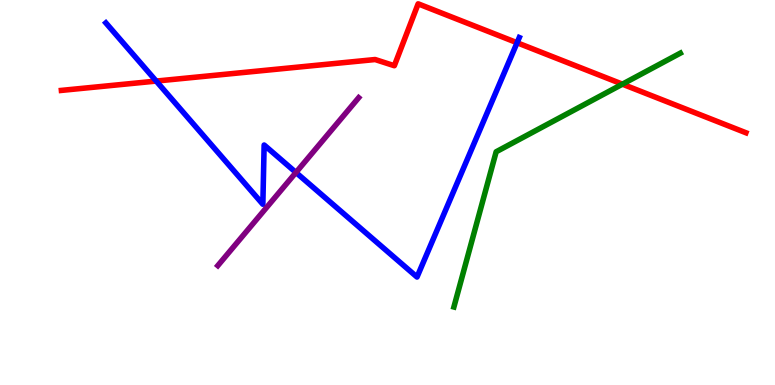[{'lines': ['blue', 'red'], 'intersections': [{'x': 2.02, 'y': 7.89}, {'x': 6.67, 'y': 8.89}]}, {'lines': ['green', 'red'], 'intersections': [{'x': 8.03, 'y': 7.81}]}, {'lines': ['purple', 'red'], 'intersections': []}, {'lines': ['blue', 'green'], 'intersections': []}, {'lines': ['blue', 'purple'], 'intersections': [{'x': 3.82, 'y': 5.52}]}, {'lines': ['green', 'purple'], 'intersections': []}]